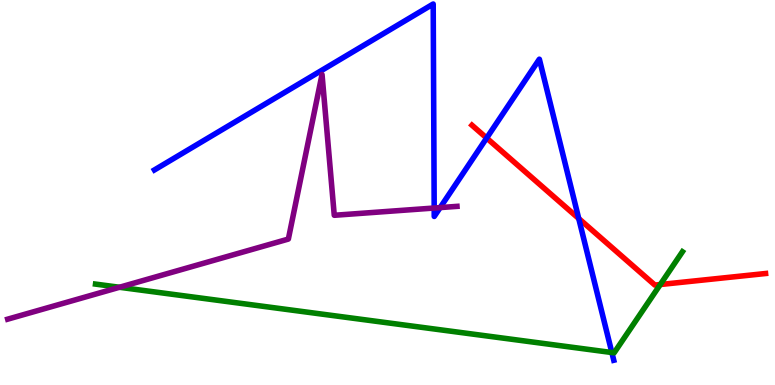[{'lines': ['blue', 'red'], 'intersections': [{'x': 6.28, 'y': 6.41}, {'x': 7.47, 'y': 4.32}]}, {'lines': ['green', 'red'], 'intersections': [{'x': 8.52, 'y': 2.61}]}, {'lines': ['purple', 'red'], 'intersections': []}, {'lines': ['blue', 'green'], 'intersections': [{'x': 7.89, 'y': 0.843}]}, {'lines': ['blue', 'purple'], 'intersections': [{'x': 5.6, 'y': 4.6}, {'x': 5.68, 'y': 4.61}]}, {'lines': ['green', 'purple'], 'intersections': [{'x': 1.54, 'y': 2.54}]}]